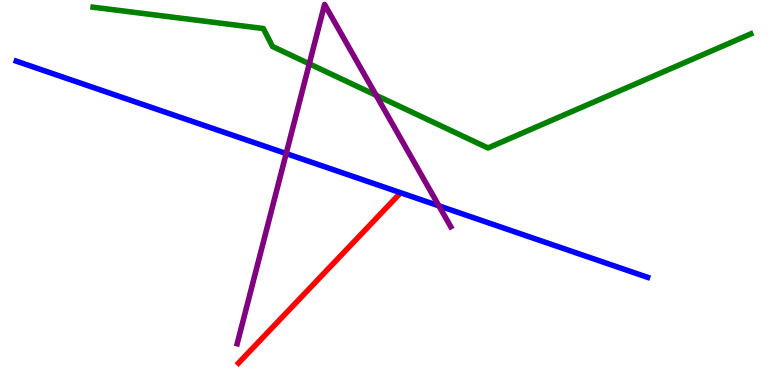[{'lines': ['blue', 'red'], 'intersections': []}, {'lines': ['green', 'red'], 'intersections': []}, {'lines': ['purple', 'red'], 'intersections': []}, {'lines': ['blue', 'green'], 'intersections': []}, {'lines': ['blue', 'purple'], 'intersections': [{'x': 3.69, 'y': 6.01}, {'x': 5.66, 'y': 4.65}]}, {'lines': ['green', 'purple'], 'intersections': [{'x': 3.99, 'y': 8.34}, {'x': 4.85, 'y': 7.52}]}]